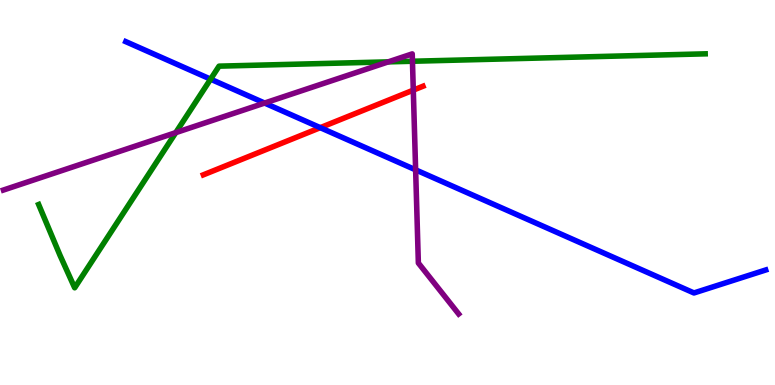[{'lines': ['blue', 'red'], 'intersections': [{'x': 4.13, 'y': 6.68}]}, {'lines': ['green', 'red'], 'intersections': []}, {'lines': ['purple', 'red'], 'intersections': [{'x': 5.33, 'y': 7.66}]}, {'lines': ['blue', 'green'], 'intersections': [{'x': 2.72, 'y': 7.94}]}, {'lines': ['blue', 'purple'], 'intersections': [{'x': 3.41, 'y': 7.32}, {'x': 5.36, 'y': 5.59}]}, {'lines': ['green', 'purple'], 'intersections': [{'x': 2.27, 'y': 6.55}, {'x': 5.01, 'y': 8.39}, {'x': 5.32, 'y': 8.41}]}]